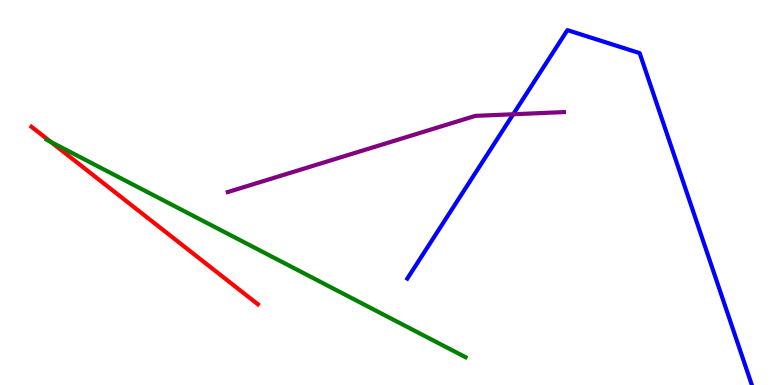[{'lines': ['blue', 'red'], 'intersections': []}, {'lines': ['green', 'red'], 'intersections': [{'x': 0.655, 'y': 6.31}]}, {'lines': ['purple', 'red'], 'intersections': []}, {'lines': ['blue', 'green'], 'intersections': []}, {'lines': ['blue', 'purple'], 'intersections': [{'x': 6.62, 'y': 7.03}]}, {'lines': ['green', 'purple'], 'intersections': []}]